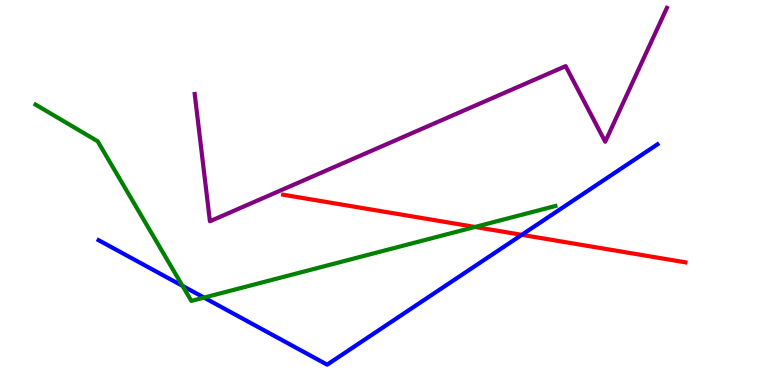[{'lines': ['blue', 'red'], 'intersections': [{'x': 6.73, 'y': 3.9}]}, {'lines': ['green', 'red'], 'intersections': [{'x': 6.13, 'y': 4.1}]}, {'lines': ['purple', 'red'], 'intersections': []}, {'lines': ['blue', 'green'], 'intersections': [{'x': 2.36, 'y': 2.57}, {'x': 2.63, 'y': 2.27}]}, {'lines': ['blue', 'purple'], 'intersections': []}, {'lines': ['green', 'purple'], 'intersections': []}]